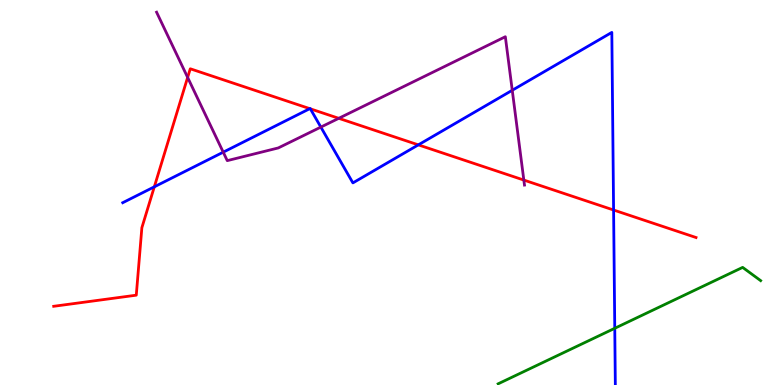[{'lines': ['blue', 'red'], 'intersections': [{'x': 1.99, 'y': 5.15}, {'x': 4.0, 'y': 7.18}, {'x': 4.0, 'y': 7.17}, {'x': 5.4, 'y': 6.24}, {'x': 7.92, 'y': 4.55}]}, {'lines': ['green', 'red'], 'intersections': []}, {'lines': ['purple', 'red'], 'intersections': [{'x': 2.42, 'y': 7.99}, {'x': 4.37, 'y': 6.93}, {'x': 6.76, 'y': 5.32}]}, {'lines': ['blue', 'green'], 'intersections': [{'x': 7.93, 'y': 1.47}]}, {'lines': ['blue', 'purple'], 'intersections': [{'x': 2.88, 'y': 6.05}, {'x': 4.14, 'y': 6.7}, {'x': 6.61, 'y': 7.66}]}, {'lines': ['green', 'purple'], 'intersections': []}]